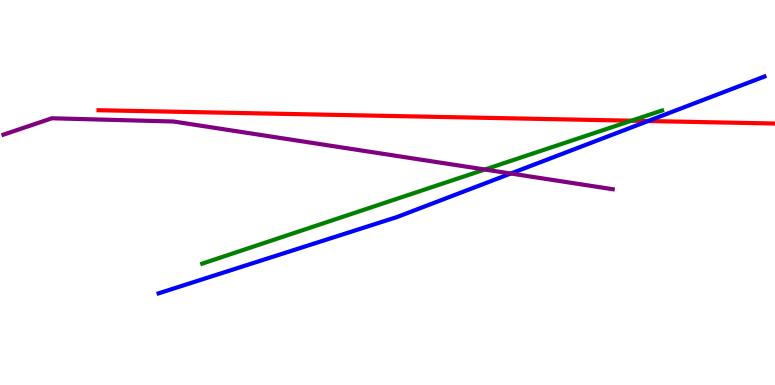[{'lines': ['blue', 'red'], 'intersections': [{'x': 8.36, 'y': 6.86}]}, {'lines': ['green', 'red'], 'intersections': [{'x': 8.15, 'y': 6.86}]}, {'lines': ['purple', 'red'], 'intersections': []}, {'lines': ['blue', 'green'], 'intersections': []}, {'lines': ['blue', 'purple'], 'intersections': [{'x': 6.59, 'y': 5.49}]}, {'lines': ['green', 'purple'], 'intersections': [{'x': 6.26, 'y': 5.6}]}]